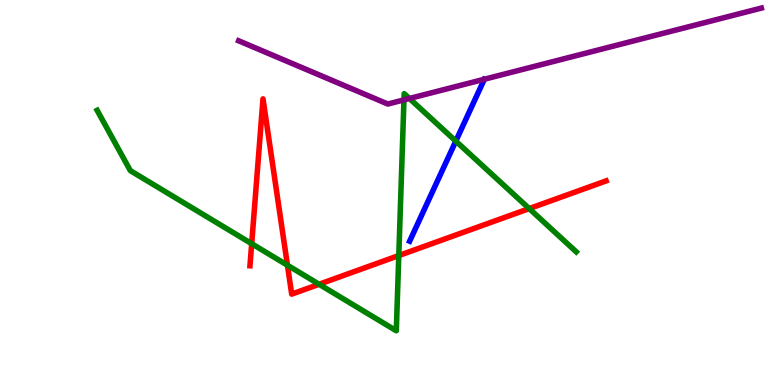[{'lines': ['blue', 'red'], 'intersections': []}, {'lines': ['green', 'red'], 'intersections': [{'x': 3.25, 'y': 3.67}, {'x': 3.71, 'y': 3.11}, {'x': 4.12, 'y': 2.62}, {'x': 5.15, 'y': 3.36}, {'x': 6.83, 'y': 4.58}]}, {'lines': ['purple', 'red'], 'intersections': []}, {'lines': ['blue', 'green'], 'intersections': [{'x': 5.88, 'y': 6.33}]}, {'lines': ['blue', 'purple'], 'intersections': []}, {'lines': ['green', 'purple'], 'intersections': [{'x': 5.21, 'y': 7.41}, {'x': 5.28, 'y': 7.44}]}]